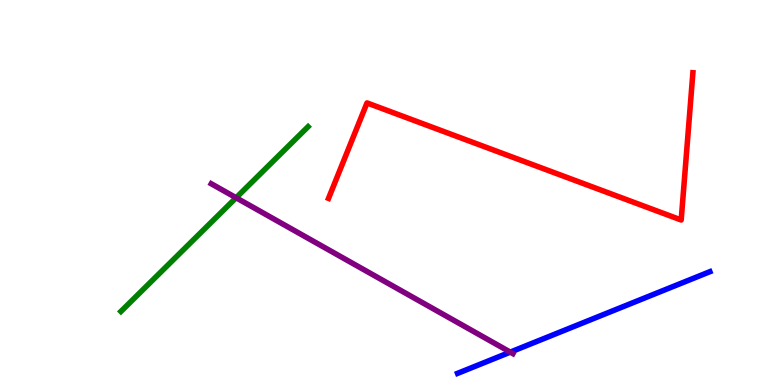[{'lines': ['blue', 'red'], 'intersections': []}, {'lines': ['green', 'red'], 'intersections': []}, {'lines': ['purple', 'red'], 'intersections': []}, {'lines': ['blue', 'green'], 'intersections': []}, {'lines': ['blue', 'purple'], 'intersections': [{'x': 6.58, 'y': 0.854}]}, {'lines': ['green', 'purple'], 'intersections': [{'x': 3.05, 'y': 4.86}]}]